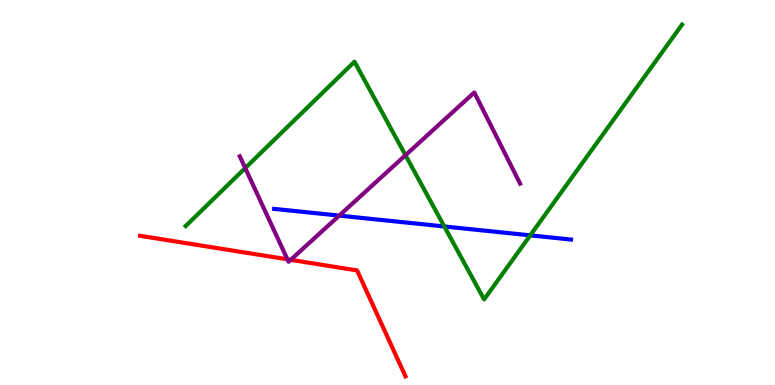[{'lines': ['blue', 'red'], 'intersections': []}, {'lines': ['green', 'red'], 'intersections': []}, {'lines': ['purple', 'red'], 'intersections': [{'x': 3.71, 'y': 3.26}, {'x': 3.75, 'y': 3.25}]}, {'lines': ['blue', 'green'], 'intersections': [{'x': 5.73, 'y': 4.12}, {'x': 6.84, 'y': 3.89}]}, {'lines': ['blue', 'purple'], 'intersections': [{'x': 4.38, 'y': 4.4}]}, {'lines': ['green', 'purple'], 'intersections': [{'x': 3.16, 'y': 5.63}, {'x': 5.23, 'y': 5.97}]}]